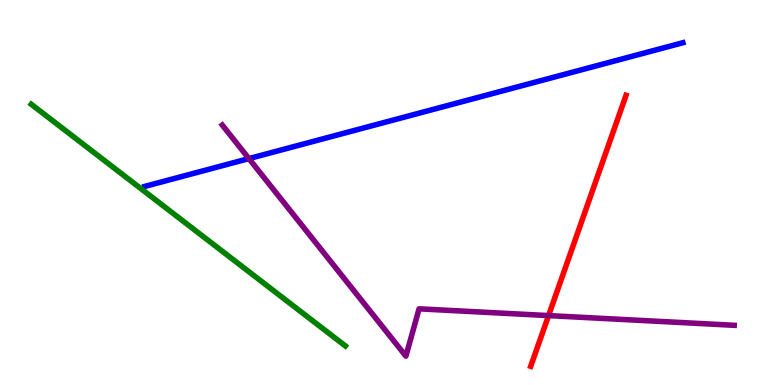[{'lines': ['blue', 'red'], 'intersections': []}, {'lines': ['green', 'red'], 'intersections': []}, {'lines': ['purple', 'red'], 'intersections': [{'x': 7.08, 'y': 1.8}]}, {'lines': ['blue', 'green'], 'intersections': []}, {'lines': ['blue', 'purple'], 'intersections': [{'x': 3.21, 'y': 5.88}]}, {'lines': ['green', 'purple'], 'intersections': []}]